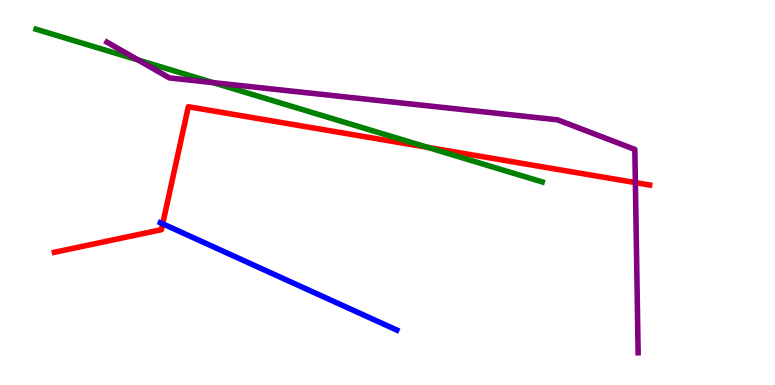[{'lines': ['blue', 'red'], 'intersections': [{'x': 2.1, 'y': 4.19}]}, {'lines': ['green', 'red'], 'intersections': [{'x': 5.52, 'y': 6.17}]}, {'lines': ['purple', 'red'], 'intersections': [{'x': 8.2, 'y': 5.26}]}, {'lines': ['blue', 'green'], 'intersections': []}, {'lines': ['blue', 'purple'], 'intersections': []}, {'lines': ['green', 'purple'], 'intersections': [{'x': 1.78, 'y': 8.44}, {'x': 2.75, 'y': 7.85}]}]